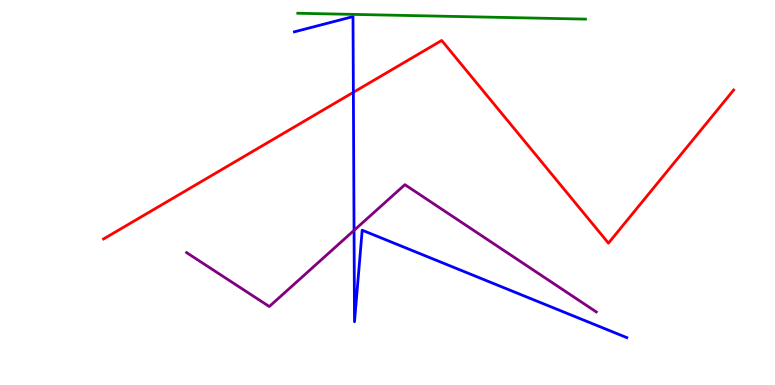[{'lines': ['blue', 'red'], 'intersections': [{'x': 4.56, 'y': 7.6}]}, {'lines': ['green', 'red'], 'intersections': []}, {'lines': ['purple', 'red'], 'intersections': []}, {'lines': ['blue', 'green'], 'intersections': []}, {'lines': ['blue', 'purple'], 'intersections': [{'x': 4.57, 'y': 4.02}]}, {'lines': ['green', 'purple'], 'intersections': []}]